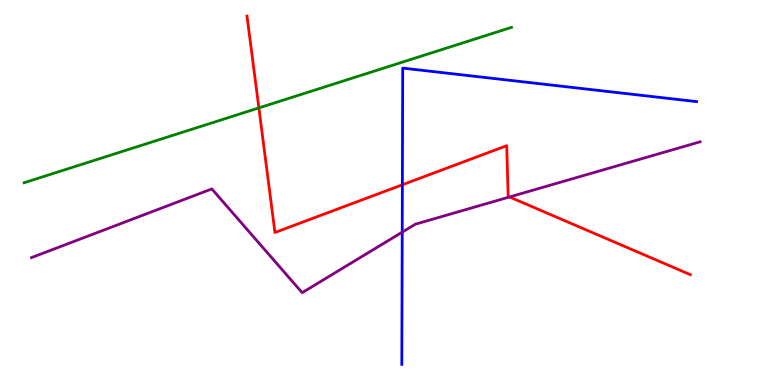[{'lines': ['blue', 'red'], 'intersections': [{'x': 5.19, 'y': 5.2}]}, {'lines': ['green', 'red'], 'intersections': [{'x': 3.34, 'y': 7.2}]}, {'lines': ['purple', 'red'], 'intersections': [{'x': 6.57, 'y': 4.88}]}, {'lines': ['blue', 'green'], 'intersections': []}, {'lines': ['blue', 'purple'], 'intersections': [{'x': 5.19, 'y': 3.97}]}, {'lines': ['green', 'purple'], 'intersections': []}]